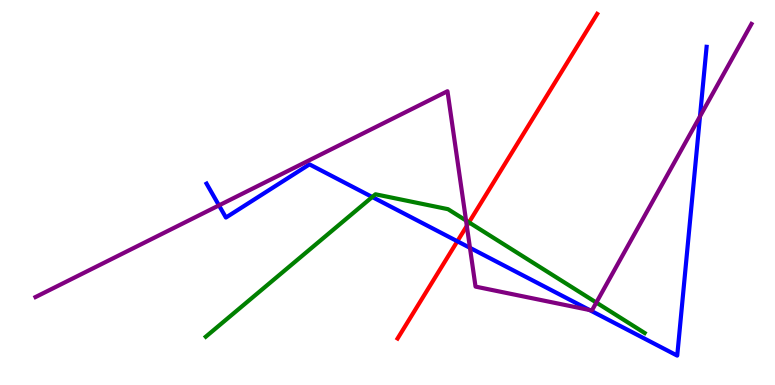[{'lines': ['blue', 'red'], 'intersections': [{'x': 5.9, 'y': 3.73}]}, {'lines': ['green', 'red'], 'intersections': [{'x': 6.05, 'y': 4.22}]}, {'lines': ['purple', 'red'], 'intersections': [{'x': 6.02, 'y': 4.13}]}, {'lines': ['blue', 'green'], 'intersections': [{'x': 4.8, 'y': 4.88}]}, {'lines': ['blue', 'purple'], 'intersections': [{'x': 2.83, 'y': 4.67}, {'x': 6.06, 'y': 3.56}, {'x': 7.61, 'y': 1.95}, {'x': 9.03, 'y': 6.98}]}, {'lines': ['green', 'purple'], 'intersections': [{'x': 6.01, 'y': 4.27}, {'x': 7.69, 'y': 2.14}]}]